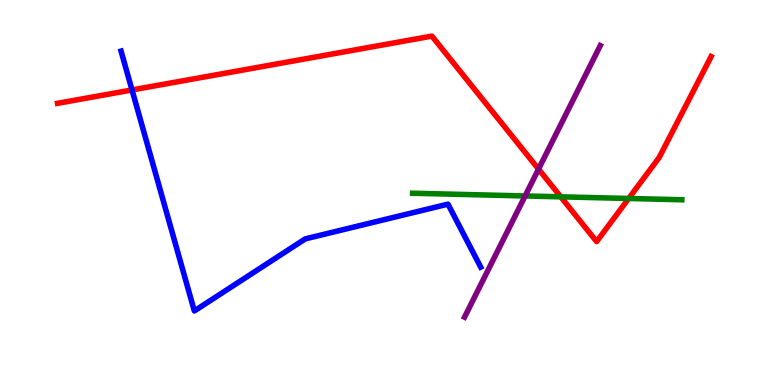[{'lines': ['blue', 'red'], 'intersections': [{'x': 1.7, 'y': 7.66}]}, {'lines': ['green', 'red'], 'intersections': [{'x': 7.24, 'y': 4.89}, {'x': 8.11, 'y': 4.84}]}, {'lines': ['purple', 'red'], 'intersections': [{'x': 6.95, 'y': 5.61}]}, {'lines': ['blue', 'green'], 'intersections': []}, {'lines': ['blue', 'purple'], 'intersections': []}, {'lines': ['green', 'purple'], 'intersections': [{'x': 6.78, 'y': 4.91}]}]